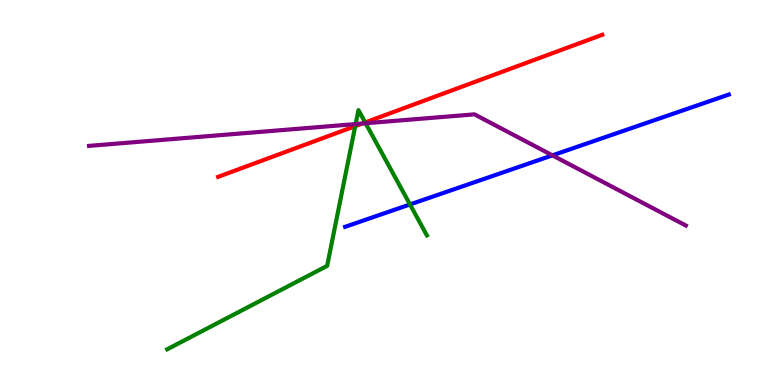[{'lines': ['blue', 'red'], 'intersections': []}, {'lines': ['green', 'red'], 'intersections': [{'x': 4.58, 'y': 6.72}, {'x': 4.71, 'y': 6.82}]}, {'lines': ['purple', 'red'], 'intersections': [{'x': 4.67, 'y': 6.79}]}, {'lines': ['blue', 'green'], 'intersections': [{'x': 5.29, 'y': 4.69}]}, {'lines': ['blue', 'purple'], 'intersections': [{'x': 7.13, 'y': 5.96}]}, {'lines': ['green', 'purple'], 'intersections': [{'x': 4.59, 'y': 6.78}, {'x': 4.72, 'y': 6.8}]}]